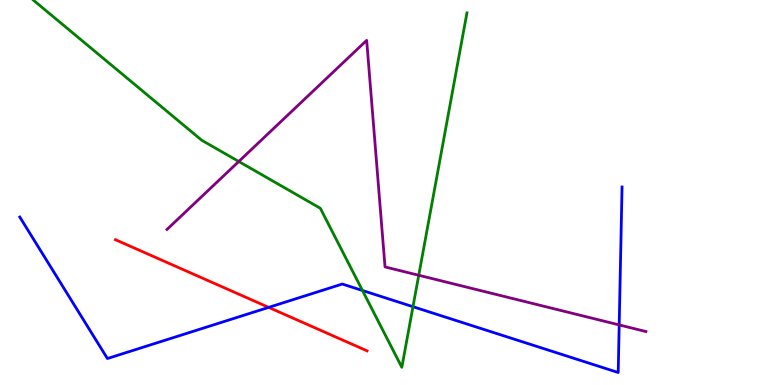[{'lines': ['blue', 'red'], 'intersections': [{'x': 3.47, 'y': 2.02}]}, {'lines': ['green', 'red'], 'intersections': []}, {'lines': ['purple', 'red'], 'intersections': []}, {'lines': ['blue', 'green'], 'intersections': [{'x': 4.68, 'y': 2.45}, {'x': 5.33, 'y': 2.03}]}, {'lines': ['blue', 'purple'], 'intersections': [{'x': 7.99, 'y': 1.56}]}, {'lines': ['green', 'purple'], 'intersections': [{'x': 3.08, 'y': 5.81}, {'x': 5.4, 'y': 2.85}]}]